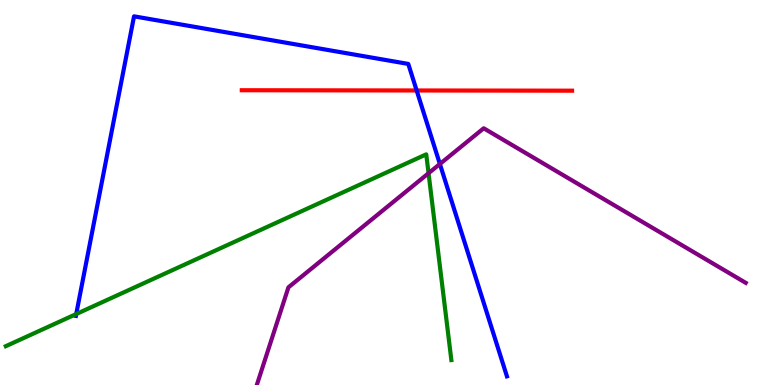[{'lines': ['blue', 'red'], 'intersections': [{'x': 5.38, 'y': 7.65}]}, {'lines': ['green', 'red'], 'intersections': []}, {'lines': ['purple', 'red'], 'intersections': []}, {'lines': ['blue', 'green'], 'intersections': [{'x': 0.984, 'y': 1.84}]}, {'lines': ['blue', 'purple'], 'intersections': [{'x': 5.68, 'y': 5.74}]}, {'lines': ['green', 'purple'], 'intersections': [{'x': 5.53, 'y': 5.5}]}]